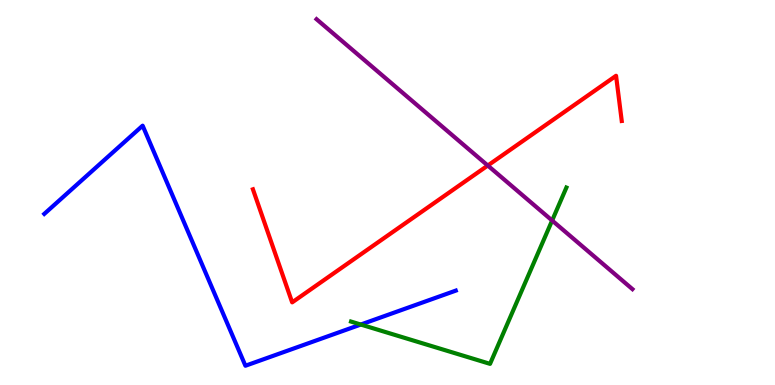[{'lines': ['blue', 'red'], 'intersections': []}, {'lines': ['green', 'red'], 'intersections': []}, {'lines': ['purple', 'red'], 'intersections': [{'x': 6.29, 'y': 5.7}]}, {'lines': ['blue', 'green'], 'intersections': [{'x': 4.66, 'y': 1.57}]}, {'lines': ['blue', 'purple'], 'intersections': []}, {'lines': ['green', 'purple'], 'intersections': [{'x': 7.12, 'y': 4.27}]}]